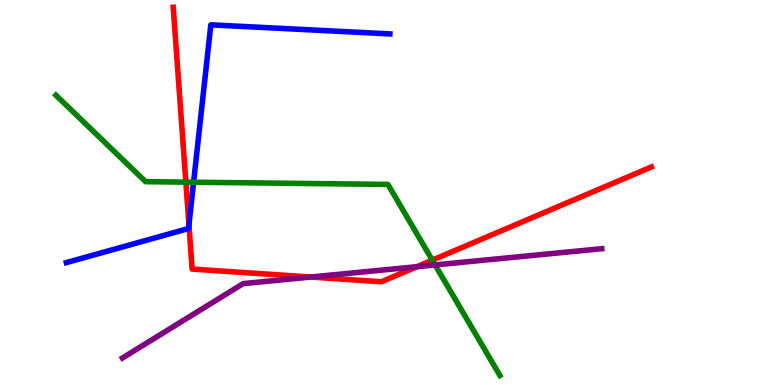[{'lines': ['blue', 'red'], 'intersections': [{'x': 2.44, 'y': 4.16}]}, {'lines': ['green', 'red'], 'intersections': [{'x': 2.4, 'y': 5.27}, {'x': 5.58, 'y': 3.24}]}, {'lines': ['purple', 'red'], 'intersections': [{'x': 4.01, 'y': 2.8}, {'x': 5.38, 'y': 3.07}]}, {'lines': ['blue', 'green'], 'intersections': [{'x': 2.5, 'y': 5.27}]}, {'lines': ['blue', 'purple'], 'intersections': []}, {'lines': ['green', 'purple'], 'intersections': [{'x': 5.61, 'y': 3.12}]}]